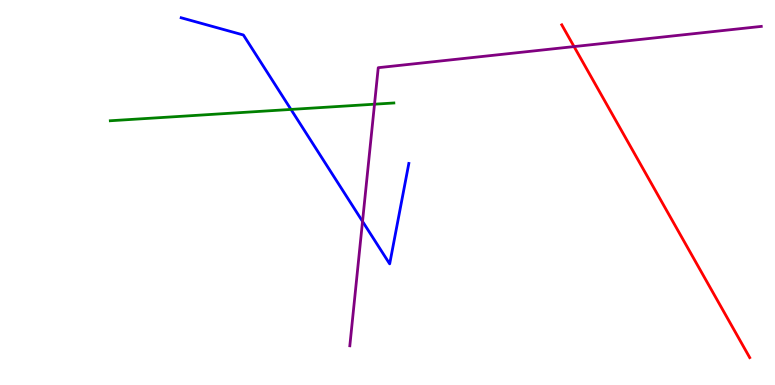[{'lines': ['blue', 'red'], 'intersections': []}, {'lines': ['green', 'red'], 'intersections': []}, {'lines': ['purple', 'red'], 'intersections': [{'x': 7.41, 'y': 8.79}]}, {'lines': ['blue', 'green'], 'intersections': [{'x': 3.75, 'y': 7.16}]}, {'lines': ['blue', 'purple'], 'intersections': [{'x': 4.68, 'y': 4.25}]}, {'lines': ['green', 'purple'], 'intersections': [{'x': 4.83, 'y': 7.29}]}]